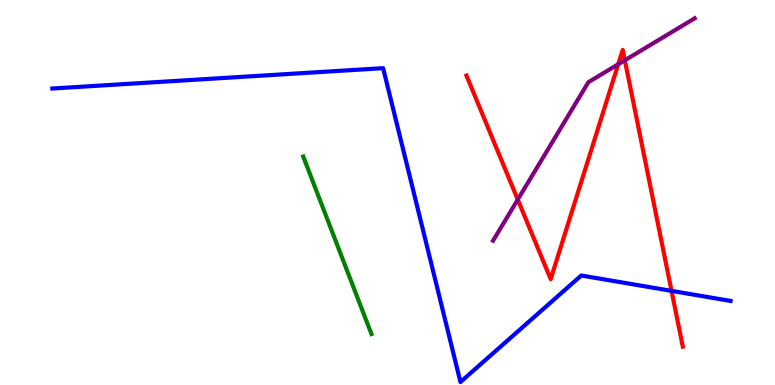[{'lines': ['blue', 'red'], 'intersections': [{'x': 8.66, 'y': 2.44}]}, {'lines': ['green', 'red'], 'intersections': []}, {'lines': ['purple', 'red'], 'intersections': [{'x': 6.68, 'y': 4.82}, {'x': 7.98, 'y': 8.33}, {'x': 8.06, 'y': 8.43}]}, {'lines': ['blue', 'green'], 'intersections': []}, {'lines': ['blue', 'purple'], 'intersections': []}, {'lines': ['green', 'purple'], 'intersections': []}]